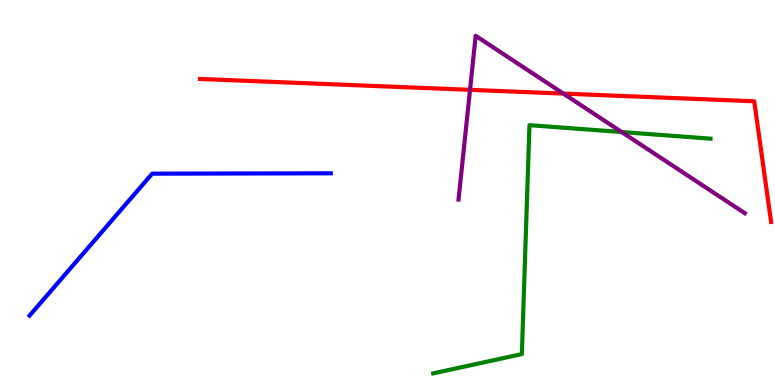[{'lines': ['blue', 'red'], 'intersections': []}, {'lines': ['green', 'red'], 'intersections': []}, {'lines': ['purple', 'red'], 'intersections': [{'x': 6.06, 'y': 7.67}, {'x': 7.27, 'y': 7.57}]}, {'lines': ['blue', 'green'], 'intersections': []}, {'lines': ['blue', 'purple'], 'intersections': []}, {'lines': ['green', 'purple'], 'intersections': [{'x': 8.02, 'y': 6.57}]}]